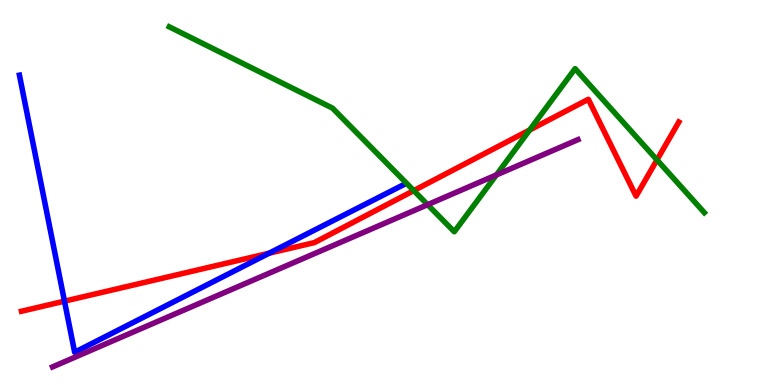[{'lines': ['blue', 'red'], 'intersections': [{'x': 0.832, 'y': 2.18}, {'x': 3.47, 'y': 3.42}]}, {'lines': ['green', 'red'], 'intersections': [{'x': 5.34, 'y': 5.05}, {'x': 6.83, 'y': 6.62}, {'x': 8.48, 'y': 5.85}]}, {'lines': ['purple', 'red'], 'intersections': []}, {'lines': ['blue', 'green'], 'intersections': []}, {'lines': ['blue', 'purple'], 'intersections': []}, {'lines': ['green', 'purple'], 'intersections': [{'x': 5.52, 'y': 4.68}, {'x': 6.41, 'y': 5.46}]}]